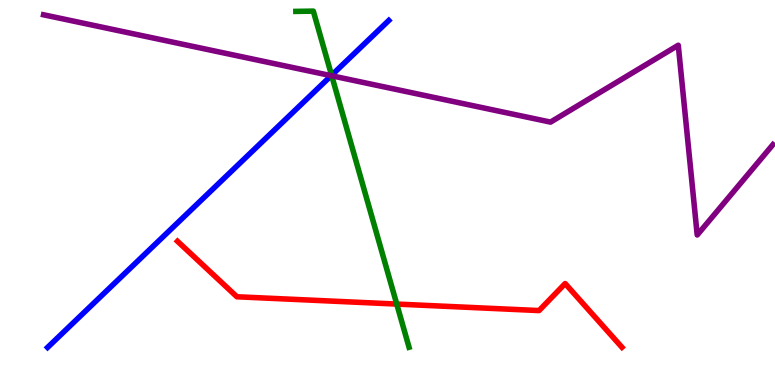[{'lines': ['blue', 'red'], 'intersections': []}, {'lines': ['green', 'red'], 'intersections': [{'x': 5.12, 'y': 2.1}]}, {'lines': ['purple', 'red'], 'intersections': []}, {'lines': ['blue', 'green'], 'intersections': [{'x': 4.28, 'y': 8.04}]}, {'lines': ['blue', 'purple'], 'intersections': [{'x': 4.27, 'y': 8.03}]}, {'lines': ['green', 'purple'], 'intersections': [{'x': 4.28, 'y': 8.03}]}]